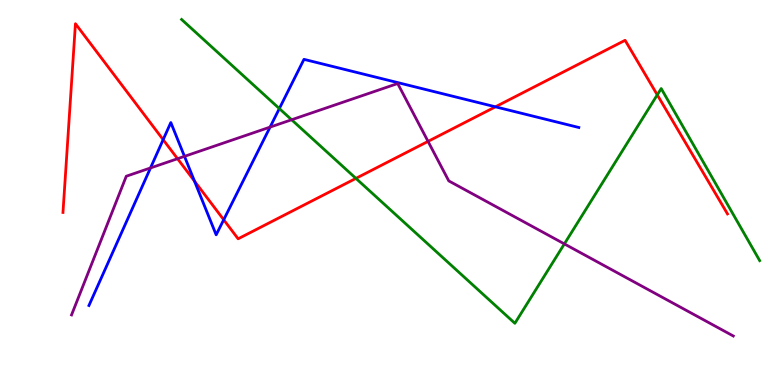[{'lines': ['blue', 'red'], 'intersections': [{'x': 2.11, 'y': 6.37}, {'x': 2.51, 'y': 5.3}, {'x': 2.89, 'y': 4.29}, {'x': 6.39, 'y': 7.23}]}, {'lines': ['green', 'red'], 'intersections': [{'x': 4.59, 'y': 5.37}, {'x': 8.48, 'y': 7.54}]}, {'lines': ['purple', 'red'], 'intersections': [{'x': 2.29, 'y': 5.88}, {'x': 5.52, 'y': 6.33}]}, {'lines': ['blue', 'green'], 'intersections': [{'x': 3.6, 'y': 7.18}]}, {'lines': ['blue', 'purple'], 'intersections': [{'x': 1.94, 'y': 5.64}, {'x': 2.38, 'y': 5.94}, {'x': 3.48, 'y': 6.7}]}, {'lines': ['green', 'purple'], 'intersections': [{'x': 3.76, 'y': 6.89}, {'x': 7.28, 'y': 3.66}]}]